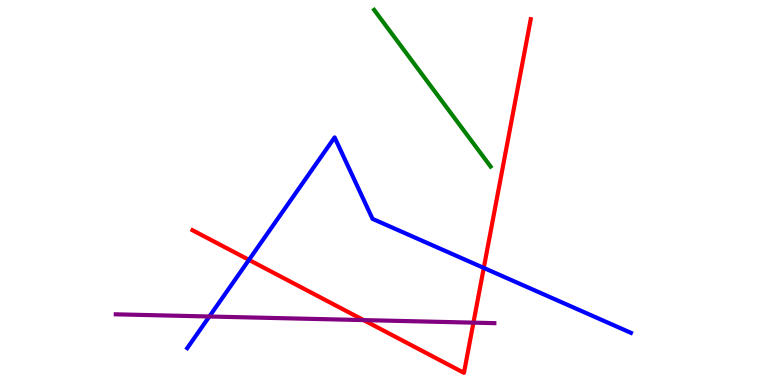[{'lines': ['blue', 'red'], 'intersections': [{'x': 3.21, 'y': 3.25}, {'x': 6.24, 'y': 3.04}]}, {'lines': ['green', 'red'], 'intersections': []}, {'lines': ['purple', 'red'], 'intersections': [{'x': 4.69, 'y': 1.69}, {'x': 6.11, 'y': 1.62}]}, {'lines': ['blue', 'green'], 'intersections': []}, {'lines': ['blue', 'purple'], 'intersections': [{'x': 2.7, 'y': 1.78}]}, {'lines': ['green', 'purple'], 'intersections': []}]